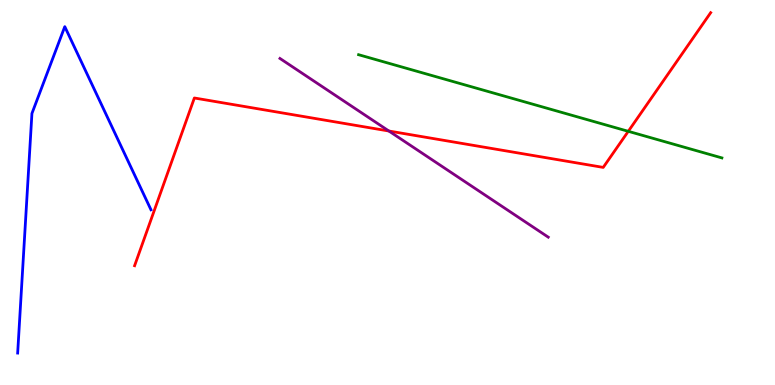[{'lines': ['blue', 'red'], 'intersections': []}, {'lines': ['green', 'red'], 'intersections': [{'x': 8.11, 'y': 6.59}]}, {'lines': ['purple', 'red'], 'intersections': [{'x': 5.02, 'y': 6.6}]}, {'lines': ['blue', 'green'], 'intersections': []}, {'lines': ['blue', 'purple'], 'intersections': []}, {'lines': ['green', 'purple'], 'intersections': []}]